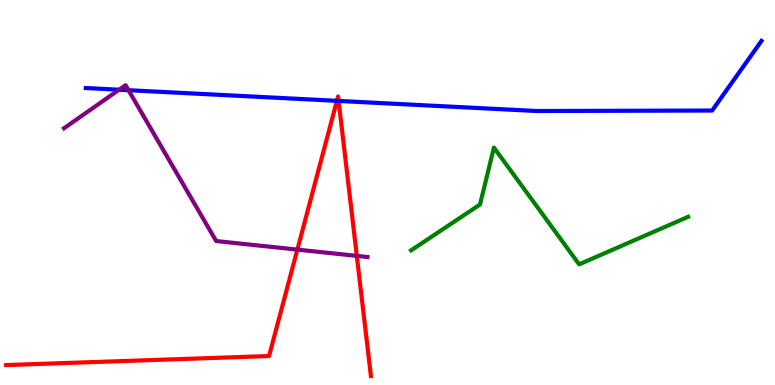[{'lines': ['blue', 'red'], 'intersections': [{'x': 4.35, 'y': 7.38}, {'x': 4.37, 'y': 7.38}]}, {'lines': ['green', 'red'], 'intersections': []}, {'lines': ['purple', 'red'], 'intersections': [{'x': 3.84, 'y': 3.52}, {'x': 4.6, 'y': 3.35}]}, {'lines': ['blue', 'green'], 'intersections': []}, {'lines': ['blue', 'purple'], 'intersections': [{'x': 1.54, 'y': 7.67}, {'x': 1.66, 'y': 7.66}]}, {'lines': ['green', 'purple'], 'intersections': []}]